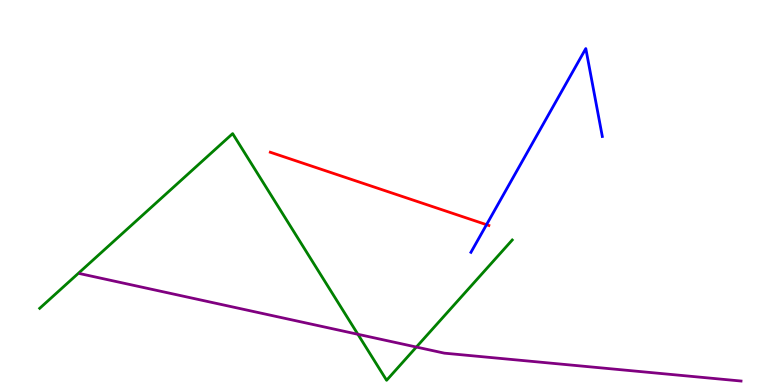[{'lines': ['blue', 'red'], 'intersections': [{'x': 6.28, 'y': 4.16}]}, {'lines': ['green', 'red'], 'intersections': []}, {'lines': ['purple', 'red'], 'intersections': []}, {'lines': ['blue', 'green'], 'intersections': []}, {'lines': ['blue', 'purple'], 'intersections': []}, {'lines': ['green', 'purple'], 'intersections': [{'x': 4.62, 'y': 1.32}, {'x': 5.37, 'y': 0.986}]}]